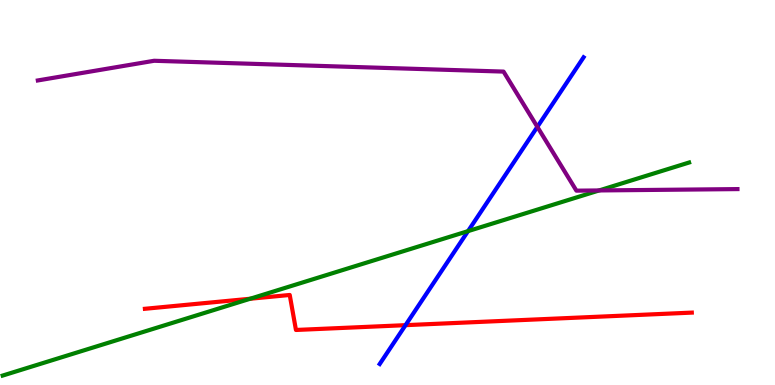[{'lines': ['blue', 'red'], 'intersections': [{'x': 5.23, 'y': 1.55}]}, {'lines': ['green', 'red'], 'intersections': [{'x': 3.23, 'y': 2.24}]}, {'lines': ['purple', 'red'], 'intersections': []}, {'lines': ['blue', 'green'], 'intersections': [{'x': 6.04, 'y': 4.0}]}, {'lines': ['blue', 'purple'], 'intersections': [{'x': 6.93, 'y': 6.7}]}, {'lines': ['green', 'purple'], 'intersections': [{'x': 7.73, 'y': 5.05}]}]